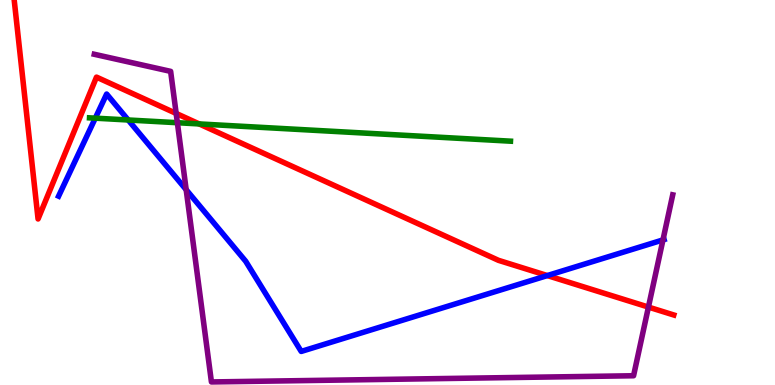[{'lines': ['blue', 'red'], 'intersections': [{'x': 7.06, 'y': 2.84}]}, {'lines': ['green', 'red'], 'intersections': [{'x': 2.57, 'y': 6.78}]}, {'lines': ['purple', 'red'], 'intersections': [{'x': 2.27, 'y': 7.05}, {'x': 8.37, 'y': 2.02}]}, {'lines': ['blue', 'green'], 'intersections': [{'x': 1.23, 'y': 6.93}, {'x': 1.65, 'y': 6.88}]}, {'lines': ['blue', 'purple'], 'intersections': [{'x': 2.4, 'y': 5.07}, {'x': 8.55, 'y': 3.77}]}, {'lines': ['green', 'purple'], 'intersections': [{'x': 2.29, 'y': 6.81}]}]